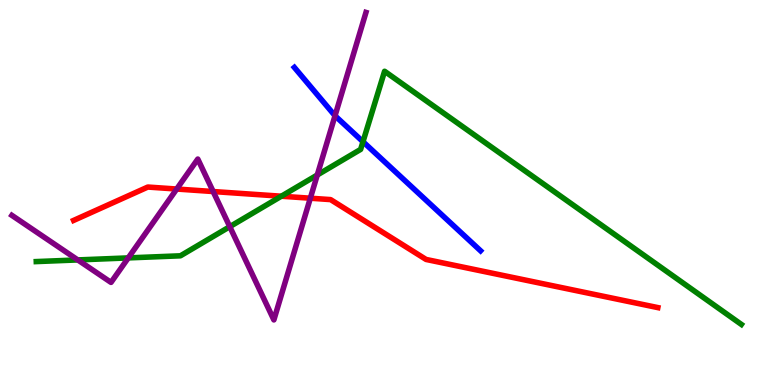[{'lines': ['blue', 'red'], 'intersections': []}, {'lines': ['green', 'red'], 'intersections': [{'x': 3.63, 'y': 4.9}]}, {'lines': ['purple', 'red'], 'intersections': [{'x': 2.28, 'y': 5.09}, {'x': 2.75, 'y': 5.03}, {'x': 4.0, 'y': 4.85}]}, {'lines': ['blue', 'green'], 'intersections': [{'x': 4.68, 'y': 6.32}]}, {'lines': ['blue', 'purple'], 'intersections': [{'x': 4.32, 'y': 6.99}]}, {'lines': ['green', 'purple'], 'intersections': [{'x': 1.0, 'y': 3.25}, {'x': 1.65, 'y': 3.3}, {'x': 2.96, 'y': 4.11}, {'x': 4.09, 'y': 5.45}]}]